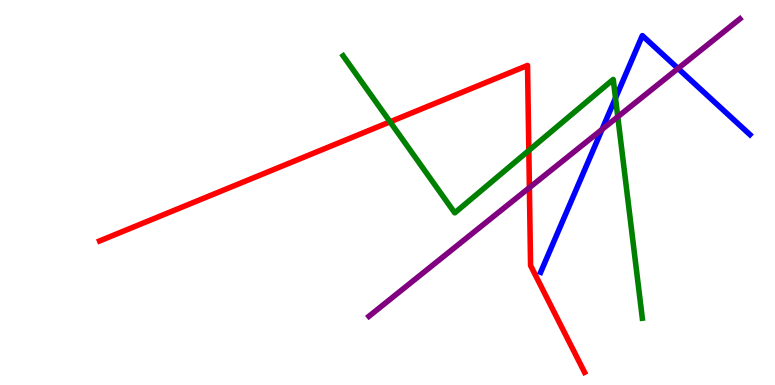[{'lines': ['blue', 'red'], 'intersections': []}, {'lines': ['green', 'red'], 'intersections': [{'x': 5.03, 'y': 6.84}, {'x': 6.82, 'y': 6.09}]}, {'lines': ['purple', 'red'], 'intersections': [{'x': 6.83, 'y': 5.13}]}, {'lines': ['blue', 'green'], 'intersections': [{'x': 7.94, 'y': 7.45}]}, {'lines': ['blue', 'purple'], 'intersections': [{'x': 7.77, 'y': 6.64}, {'x': 8.75, 'y': 8.22}]}, {'lines': ['green', 'purple'], 'intersections': [{'x': 7.97, 'y': 6.97}]}]